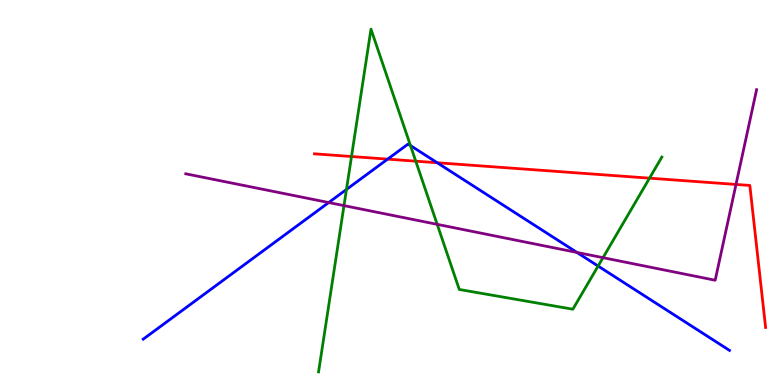[{'lines': ['blue', 'red'], 'intersections': [{'x': 5.0, 'y': 5.87}, {'x': 5.64, 'y': 5.77}]}, {'lines': ['green', 'red'], 'intersections': [{'x': 4.54, 'y': 5.93}, {'x': 5.36, 'y': 5.81}, {'x': 8.38, 'y': 5.37}]}, {'lines': ['purple', 'red'], 'intersections': [{'x': 9.5, 'y': 5.21}]}, {'lines': ['blue', 'green'], 'intersections': [{'x': 4.47, 'y': 5.08}, {'x': 5.3, 'y': 6.22}, {'x': 7.72, 'y': 3.09}]}, {'lines': ['blue', 'purple'], 'intersections': [{'x': 4.24, 'y': 4.74}, {'x': 7.44, 'y': 3.44}]}, {'lines': ['green', 'purple'], 'intersections': [{'x': 4.44, 'y': 4.66}, {'x': 5.64, 'y': 4.17}, {'x': 7.78, 'y': 3.31}]}]